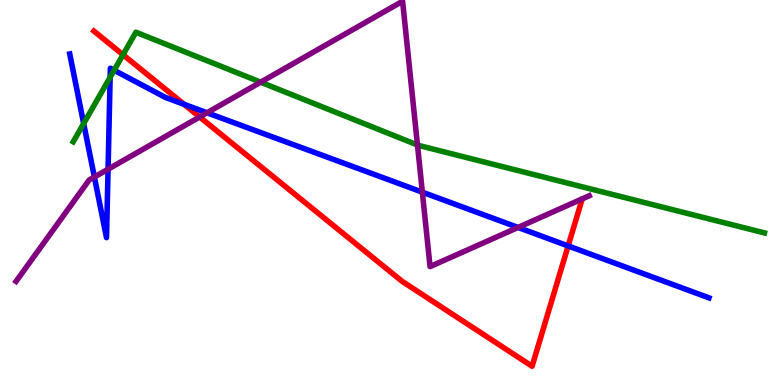[{'lines': ['blue', 'red'], 'intersections': [{'x': 2.38, 'y': 7.29}, {'x': 7.33, 'y': 3.61}]}, {'lines': ['green', 'red'], 'intersections': [{'x': 1.59, 'y': 8.58}]}, {'lines': ['purple', 'red'], 'intersections': [{'x': 2.58, 'y': 6.96}]}, {'lines': ['blue', 'green'], 'intersections': [{'x': 1.08, 'y': 6.79}, {'x': 1.42, 'y': 7.99}, {'x': 1.47, 'y': 8.18}]}, {'lines': ['blue', 'purple'], 'intersections': [{'x': 1.22, 'y': 5.4}, {'x': 1.39, 'y': 5.61}, {'x': 2.67, 'y': 7.07}, {'x': 5.45, 'y': 5.01}, {'x': 6.68, 'y': 4.09}]}, {'lines': ['green', 'purple'], 'intersections': [{'x': 3.36, 'y': 7.87}, {'x': 5.39, 'y': 6.23}]}]